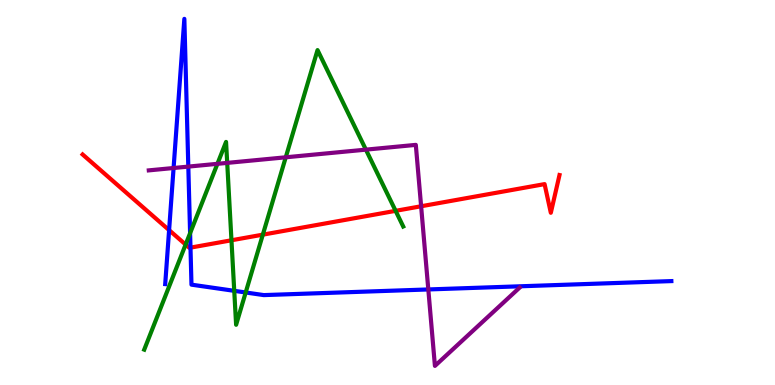[{'lines': ['blue', 'red'], 'intersections': [{'x': 2.18, 'y': 4.02}, {'x': 2.46, 'y': 3.57}]}, {'lines': ['green', 'red'], 'intersections': [{'x': 2.4, 'y': 3.65}, {'x': 2.99, 'y': 3.76}, {'x': 3.39, 'y': 3.91}, {'x': 5.1, 'y': 4.52}]}, {'lines': ['purple', 'red'], 'intersections': [{'x': 5.43, 'y': 4.64}]}, {'lines': ['blue', 'green'], 'intersections': [{'x': 2.45, 'y': 3.94}, {'x': 3.02, 'y': 2.45}, {'x': 3.17, 'y': 2.4}]}, {'lines': ['blue', 'purple'], 'intersections': [{'x': 2.24, 'y': 5.64}, {'x': 2.43, 'y': 5.67}, {'x': 5.53, 'y': 2.48}]}, {'lines': ['green', 'purple'], 'intersections': [{'x': 2.81, 'y': 5.74}, {'x': 2.93, 'y': 5.77}, {'x': 3.69, 'y': 5.91}, {'x': 4.72, 'y': 6.11}]}]